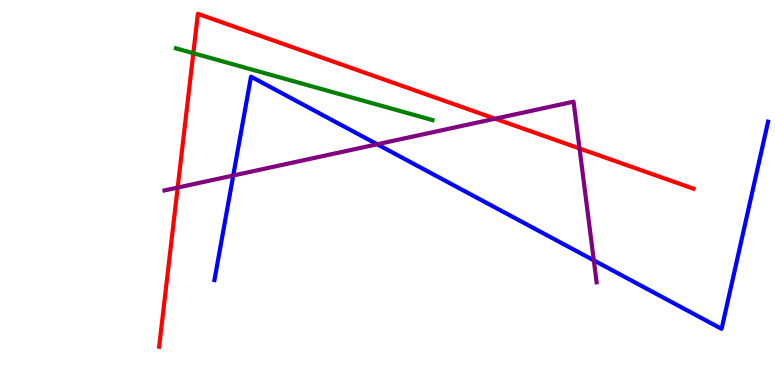[{'lines': ['blue', 'red'], 'intersections': []}, {'lines': ['green', 'red'], 'intersections': [{'x': 2.49, 'y': 8.62}]}, {'lines': ['purple', 'red'], 'intersections': [{'x': 2.29, 'y': 5.13}, {'x': 6.39, 'y': 6.92}, {'x': 7.48, 'y': 6.14}]}, {'lines': ['blue', 'green'], 'intersections': []}, {'lines': ['blue', 'purple'], 'intersections': [{'x': 3.01, 'y': 5.44}, {'x': 4.87, 'y': 6.25}, {'x': 7.66, 'y': 3.24}]}, {'lines': ['green', 'purple'], 'intersections': []}]